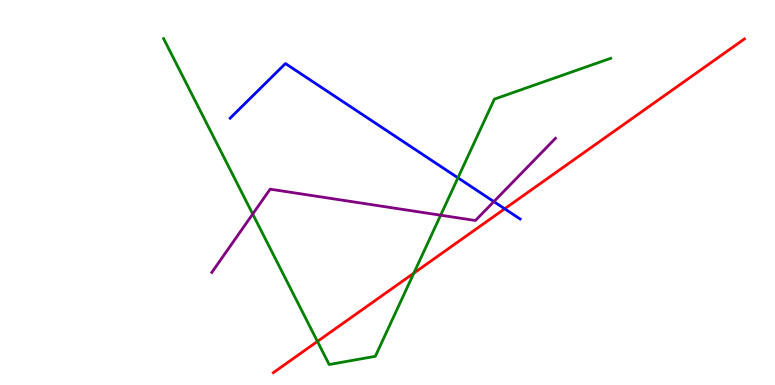[{'lines': ['blue', 'red'], 'intersections': [{'x': 6.51, 'y': 4.58}]}, {'lines': ['green', 'red'], 'intersections': [{'x': 4.1, 'y': 1.13}, {'x': 5.34, 'y': 2.91}]}, {'lines': ['purple', 'red'], 'intersections': []}, {'lines': ['blue', 'green'], 'intersections': [{'x': 5.91, 'y': 5.38}]}, {'lines': ['blue', 'purple'], 'intersections': [{'x': 6.37, 'y': 4.76}]}, {'lines': ['green', 'purple'], 'intersections': [{'x': 3.26, 'y': 4.44}, {'x': 5.69, 'y': 4.41}]}]